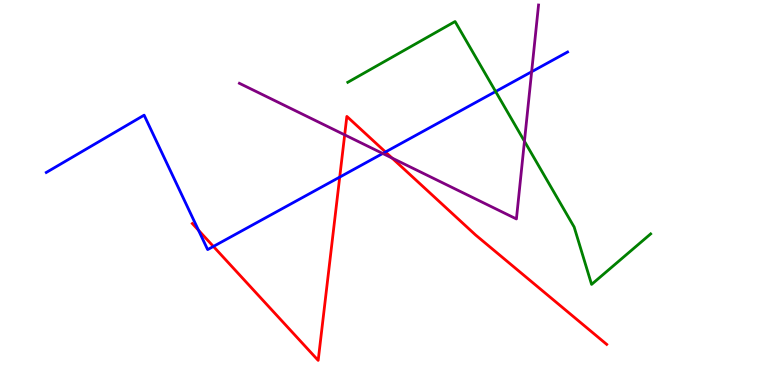[{'lines': ['blue', 'red'], 'intersections': [{'x': 2.56, 'y': 4.02}, {'x': 2.75, 'y': 3.6}, {'x': 4.38, 'y': 5.4}, {'x': 4.97, 'y': 6.05}]}, {'lines': ['green', 'red'], 'intersections': []}, {'lines': ['purple', 'red'], 'intersections': [{'x': 4.45, 'y': 6.5}, {'x': 5.06, 'y': 5.89}]}, {'lines': ['blue', 'green'], 'intersections': [{'x': 6.4, 'y': 7.62}]}, {'lines': ['blue', 'purple'], 'intersections': [{'x': 4.94, 'y': 6.01}, {'x': 6.86, 'y': 8.14}]}, {'lines': ['green', 'purple'], 'intersections': [{'x': 6.77, 'y': 6.33}]}]